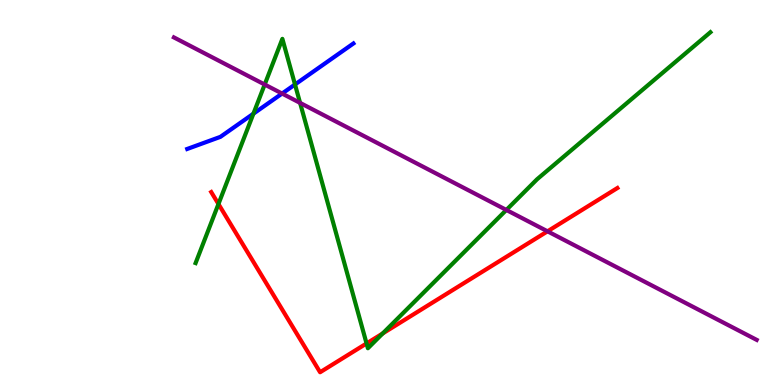[{'lines': ['blue', 'red'], 'intersections': []}, {'lines': ['green', 'red'], 'intersections': [{'x': 2.82, 'y': 4.7}, {'x': 4.73, 'y': 1.08}, {'x': 4.94, 'y': 1.34}]}, {'lines': ['purple', 'red'], 'intersections': [{'x': 7.06, 'y': 3.99}]}, {'lines': ['blue', 'green'], 'intersections': [{'x': 3.27, 'y': 7.05}, {'x': 3.81, 'y': 7.81}]}, {'lines': ['blue', 'purple'], 'intersections': [{'x': 3.64, 'y': 7.57}]}, {'lines': ['green', 'purple'], 'intersections': [{'x': 3.42, 'y': 7.8}, {'x': 3.87, 'y': 7.33}, {'x': 6.53, 'y': 4.55}]}]